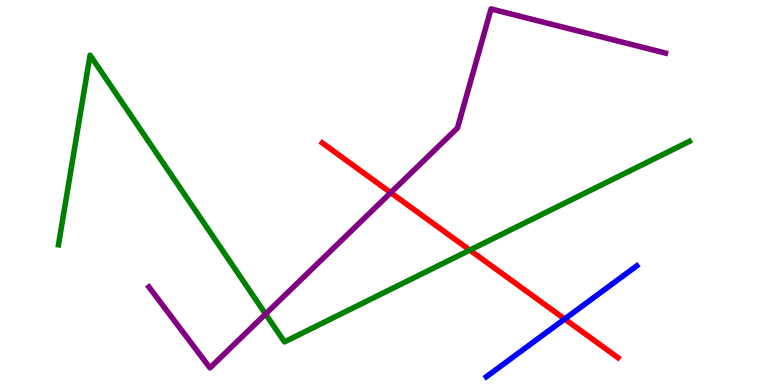[{'lines': ['blue', 'red'], 'intersections': [{'x': 7.29, 'y': 1.71}]}, {'lines': ['green', 'red'], 'intersections': [{'x': 6.06, 'y': 3.5}]}, {'lines': ['purple', 'red'], 'intersections': [{'x': 5.04, 'y': 5.0}]}, {'lines': ['blue', 'green'], 'intersections': []}, {'lines': ['blue', 'purple'], 'intersections': []}, {'lines': ['green', 'purple'], 'intersections': [{'x': 3.43, 'y': 1.84}]}]